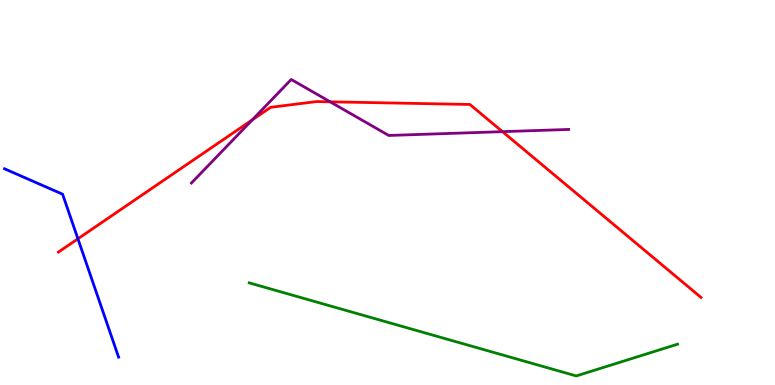[{'lines': ['blue', 'red'], 'intersections': [{'x': 1.01, 'y': 3.8}]}, {'lines': ['green', 'red'], 'intersections': []}, {'lines': ['purple', 'red'], 'intersections': [{'x': 3.26, 'y': 6.89}, {'x': 4.26, 'y': 7.36}, {'x': 6.48, 'y': 6.58}]}, {'lines': ['blue', 'green'], 'intersections': []}, {'lines': ['blue', 'purple'], 'intersections': []}, {'lines': ['green', 'purple'], 'intersections': []}]